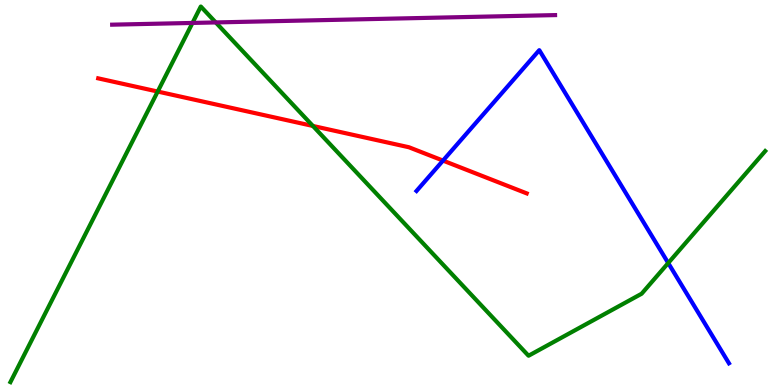[{'lines': ['blue', 'red'], 'intersections': [{'x': 5.72, 'y': 5.83}]}, {'lines': ['green', 'red'], 'intersections': [{'x': 2.03, 'y': 7.62}, {'x': 4.04, 'y': 6.73}]}, {'lines': ['purple', 'red'], 'intersections': []}, {'lines': ['blue', 'green'], 'intersections': [{'x': 8.62, 'y': 3.17}]}, {'lines': ['blue', 'purple'], 'intersections': []}, {'lines': ['green', 'purple'], 'intersections': [{'x': 2.48, 'y': 9.4}, {'x': 2.78, 'y': 9.42}]}]